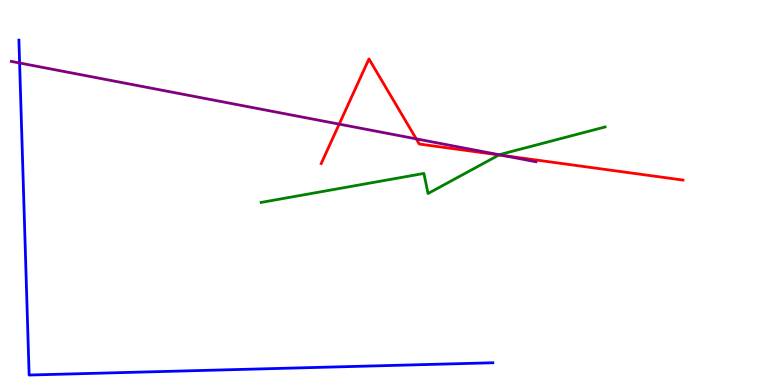[{'lines': ['blue', 'red'], 'intersections': []}, {'lines': ['green', 'red'], 'intersections': [{'x': 6.44, 'y': 5.98}]}, {'lines': ['purple', 'red'], 'intersections': [{'x': 4.38, 'y': 6.78}, {'x': 5.37, 'y': 6.39}, {'x': 6.49, 'y': 5.96}]}, {'lines': ['blue', 'green'], 'intersections': []}, {'lines': ['blue', 'purple'], 'intersections': [{'x': 0.253, 'y': 8.36}]}, {'lines': ['green', 'purple'], 'intersections': [{'x': 6.44, 'y': 5.98}]}]